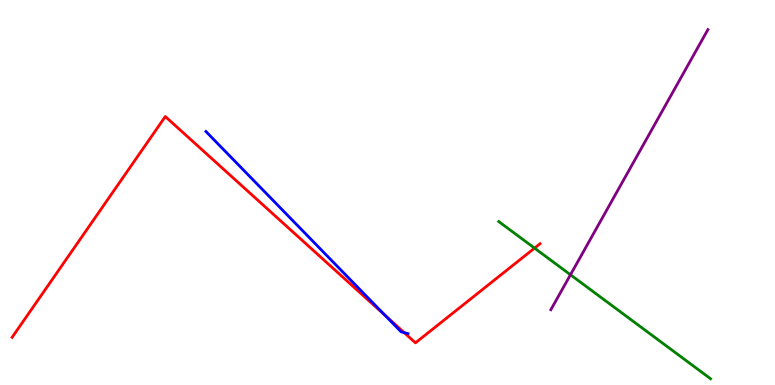[{'lines': ['blue', 'red'], 'intersections': [{'x': 4.97, 'y': 1.81}, {'x': 5.21, 'y': 1.36}]}, {'lines': ['green', 'red'], 'intersections': [{'x': 6.9, 'y': 3.56}]}, {'lines': ['purple', 'red'], 'intersections': []}, {'lines': ['blue', 'green'], 'intersections': []}, {'lines': ['blue', 'purple'], 'intersections': []}, {'lines': ['green', 'purple'], 'intersections': [{'x': 7.36, 'y': 2.86}]}]